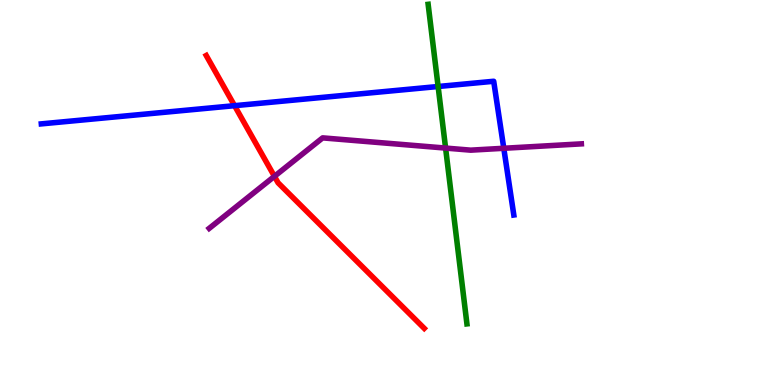[{'lines': ['blue', 'red'], 'intersections': [{'x': 3.03, 'y': 7.26}]}, {'lines': ['green', 'red'], 'intersections': []}, {'lines': ['purple', 'red'], 'intersections': [{'x': 3.54, 'y': 5.42}]}, {'lines': ['blue', 'green'], 'intersections': [{'x': 5.65, 'y': 7.75}]}, {'lines': ['blue', 'purple'], 'intersections': [{'x': 6.5, 'y': 6.15}]}, {'lines': ['green', 'purple'], 'intersections': [{'x': 5.75, 'y': 6.15}]}]